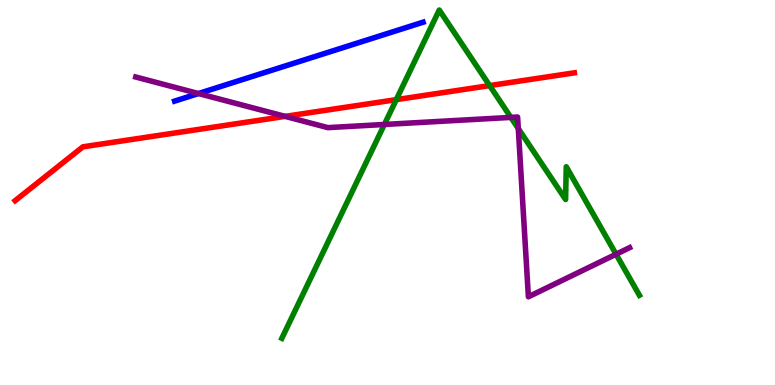[{'lines': ['blue', 'red'], 'intersections': []}, {'lines': ['green', 'red'], 'intersections': [{'x': 5.11, 'y': 7.41}, {'x': 6.32, 'y': 7.78}]}, {'lines': ['purple', 'red'], 'intersections': [{'x': 3.68, 'y': 6.98}]}, {'lines': ['blue', 'green'], 'intersections': []}, {'lines': ['blue', 'purple'], 'intersections': [{'x': 2.56, 'y': 7.57}]}, {'lines': ['green', 'purple'], 'intersections': [{'x': 4.96, 'y': 6.77}, {'x': 6.59, 'y': 6.95}, {'x': 6.69, 'y': 6.66}, {'x': 7.95, 'y': 3.4}]}]